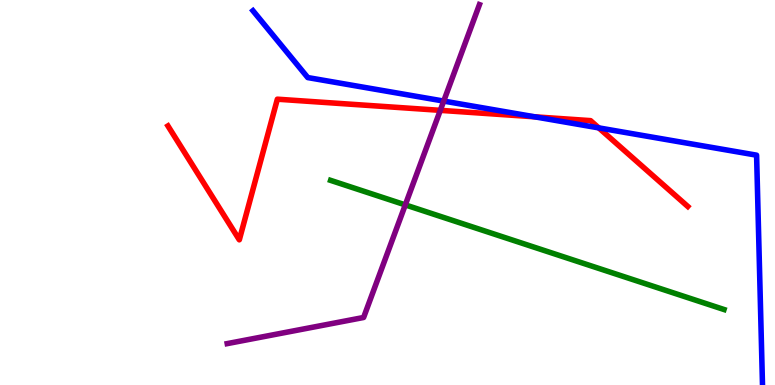[{'lines': ['blue', 'red'], 'intersections': [{'x': 6.9, 'y': 6.97}, {'x': 7.73, 'y': 6.68}]}, {'lines': ['green', 'red'], 'intersections': []}, {'lines': ['purple', 'red'], 'intersections': [{'x': 5.68, 'y': 7.13}]}, {'lines': ['blue', 'green'], 'intersections': []}, {'lines': ['blue', 'purple'], 'intersections': [{'x': 5.73, 'y': 7.37}]}, {'lines': ['green', 'purple'], 'intersections': [{'x': 5.23, 'y': 4.68}]}]